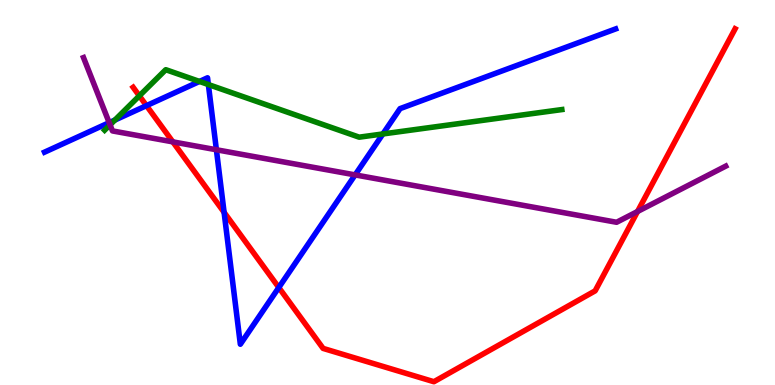[{'lines': ['blue', 'red'], 'intersections': [{'x': 1.89, 'y': 7.26}, {'x': 2.89, 'y': 4.48}, {'x': 3.6, 'y': 2.53}]}, {'lines': ['green', 'red'], 'intersections': [{'x': 1.8, 'y': 7.51}]}, {'lines': ['purple', 'red'], 'intersections': [{'x': 2.23, 'y': 6.32}, {'x': 8.23, 'y': 4.51}]}, {'lines': ['blue', 'green'], 'intersections': [{'x': 1.48, 'y': 6.88}, {'x': 2.57, 'y': 7.88}, {'x': 2.69, 'y': 7.8}, {'x': 4.94, 'y': 6.52}]}, {'lines': ['blue', 'purple'], 'intersections': [{'x': 1.41, 'y': 6.81}, {'x': 2.79, 'y': 6.11}, {'x': 4.58, 'y': 5.46}]}, {'lines': ['green', 'purple'], 'intersections': [{'x': 1.42, 'y': 6.76}]}]